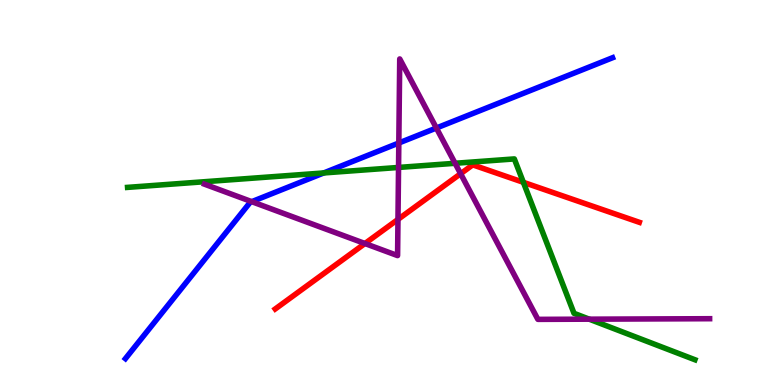[{'lines': ['blue', 'red'], 'intersections': []}, {'lines': ['green', 'red'], 'intersections': [{'x': 6.75, 'y': 5.26}]}, {'lines': ['purple', 'red'], 'intersections': [{'x': 4.71, 'y': 3.67}, {'x': 5.14, 'y': 4.3}, {'x': 5.94, 'y': 5.49}]}, {'lines': ['blue', 'green'], 'intersections': [{'x': 4.18, 'y': 5.51}]}, {'lines': ['blue', 'purple'], 'intersections': [{'x': 3.25, 'y': 4.76}, {'x': 5.15, 'y': 6.29}, {'x': 5.63, 'y': 6.67}]}, {'lines': ['green', 'purple'], 'intersections': [{'x': 5.14, 'y': 5.65}, {'x': 5.87, 'y': 5.76}, {'x': 7.6, 'y': 1.71}]}]